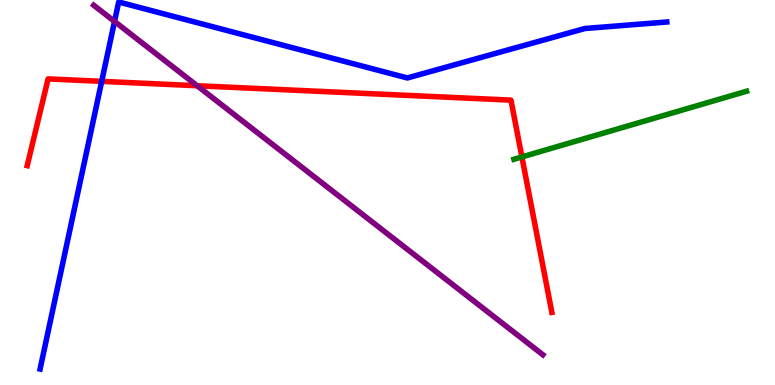[{'lines': ['blue', 'red'], 'intersections': [{'x': 1.31, 'y': 7.89}]}, {'lines': ['green', 'red'], 'intersections': [{'x': 6.73, 'y': 5.92}]}, {'lines': ['purple', 'red'], 'intersections': [{'x': 2.54, 'y': 7.77}]}, {'lines': ['blue', 'green'], 'intersections': []}, {'lines': ['blue', 'purple'], 'intersections': [{'x': 1.48, 'y': 9.44}]}, {'lines': ['green', 'purple'], 'intersections': []}]